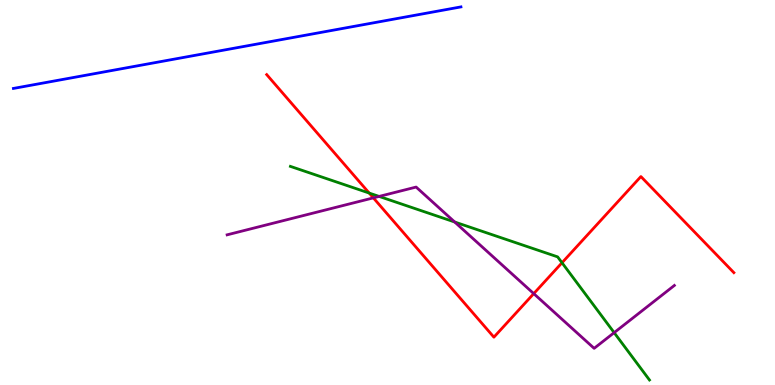[{'lines': ['blue', 'red'], 'intersections': []}, {'lines': ['green', 'red'], 'intersections': [{'x': 4.76, 'y': 4.99}, {'x': 7.25, 'y': 3.18}]}, {'lines': ['purple', 'red'], 'intersections': [{'x': 4.82, 'y': 4.86}, {'x': 6.89, 'y': 2.37}]}, {'lines': ['blue', 'green'], 'intersections': []}, {'lines': ['blue', 'purple'], 'intersections': []}, {'lines': ['green', 'purple'], 'intersections': [{'x': 4.89, 'y': 4.9}, {'x': 5.87, 'y': 4.23}, {'x': 7.92, 'y': 1.36}]}]